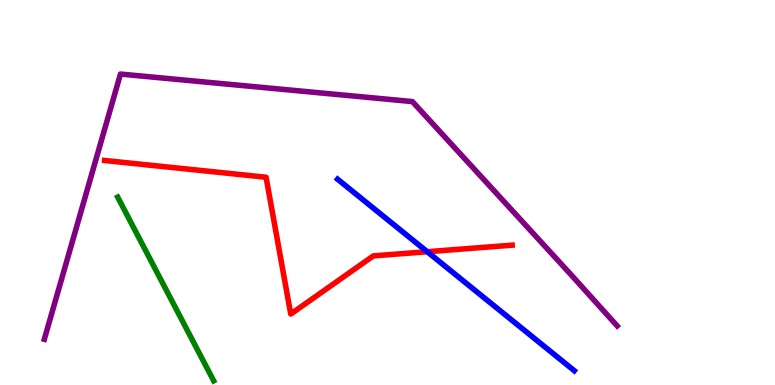[{'lines': ['blue', 'red'], 'intersections': [{'x': 5.51, 'y': 3.46}]}, {'lines': ['green', 'red'], 'intersections': []}, {'lines': ['purple', 'red'], 'intersections': []}, {'lines': ['blue', 'green'], 'intersections': []}, {'lines': ['blue', 'purple'], 'intersections': []}, {'lines': ['green', 'purple'], 'intersections': []}]